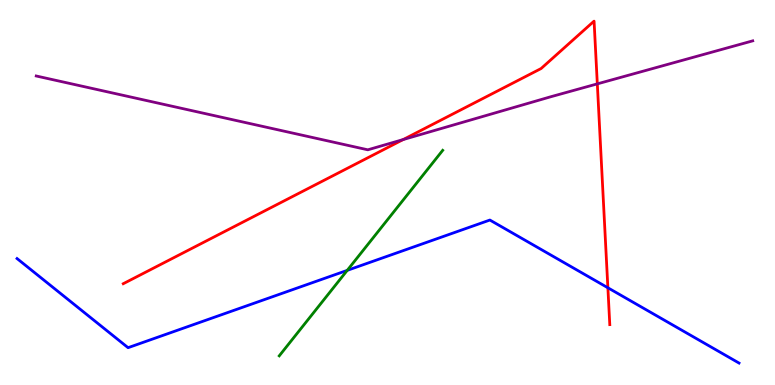[{'lines': ['blue', 'red'], 'intersections': [{'x': 7.84, 'y': 2.53}]}, {'lines': ['green', 'red'], 'intersections': []}, {'lines': ['purple', 'red'], 'intersections': [{'x': 5.2, 'y': 6.38}, {'x': 7.71, 'y': 7.82}]}, {'lines': ['blue', 'green'], 'intersections': [{'x': 4.48, 'y': 2.98}]}, {'lines': ['blue', 'purple'], 'intersections': []}, {'lines': ['green', 'purple'], 'intersections': []}]